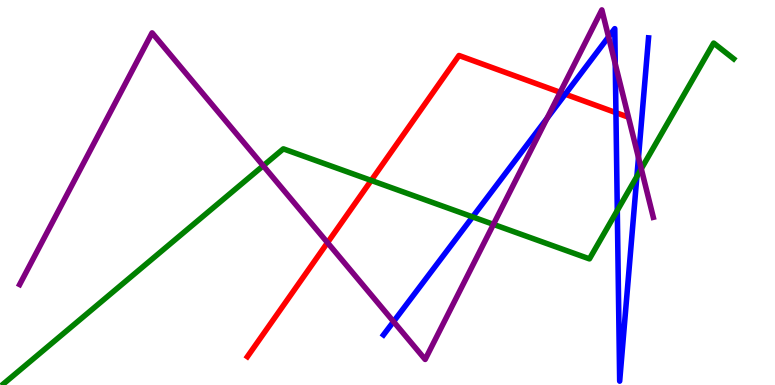[{'lines': ['blue', 'red'], 'intersections': [{'x': 7.29, 'y': 7.55}, {'x': 7.95, 'y': 7.07}]}, {'lines': ['green', 'red'], 'intersections': [{'x': 4.79, 'y': 5.31}]}, {'lines': ['purple', 'red'], 'intersections': [{'x': 4.23, 'y': 3.7}, {'x': 7.23, 'y': 7.6}]}, {'lines': ['blue', 'green'], 'intersections': [{'x': 6.1, 'y': 4.37}, {'x': 7.97, 'y': 4.53}, {'x': 8.22, 'y': 5.42}]}, {'lines': ['blue', 'purple'], 'intersections': [{'x': 5.08, 'y': 1.65}, {'x': 7.06, 'y': 6.93}, {'x': 7.85, 'y': 9.04}, {'x': 7.94, 'y': 8.34}, {'x': 8.24, 'y': 5.91}]}, {'lines': ['green', 'purple'], 'intersections': [{'x': 3.4, 'y': 5.69}, {'x': 6.37, 'y': 4.17}, {'x': 8.27, 'y': 5.61}]}]